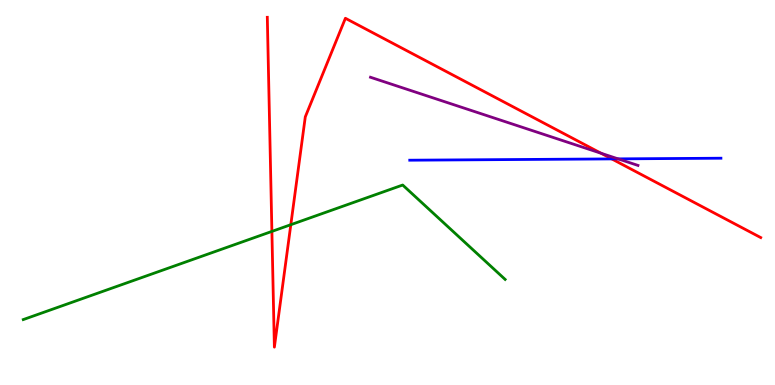[{'lines': ['blue', 'red'], 'intersections': [{'x': 7.89, 'y': 5.87}]}, {'lines': ['green', 'red'], 'intersections': [{'x': 3.51, 'y': 3.99}, {'x': 3.75, 'y': 4.16}]}, {'lines': ['purple', 'red'], 'intersections': [{'x': 7.76, 'y': 6.02}]}, {'lines': ['blue', 'green'], 'intersections': []}, {'lines': ['blue', 'purple'], 'intersections': [{'x': 7.98, 'y': 5.87}]}, {'lines': ['green', 'purple'], 'intersections': []}]